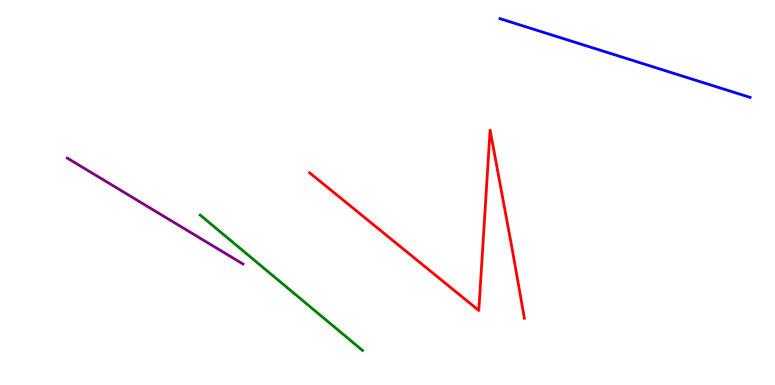[{'lines': ['blue', 'red'], 'intersections': []}, {'lines': ['green', 'red'], 'intersections': []}, {'lines': ['purple', 'red'], 'intersections': []}, {'lines': ['blue', 'green'], 'intersections': []}, {'lines': ['blue', 'purple'], 'intersections': []}, {'lines': ['green', 'purple'], 'intersections': []}]